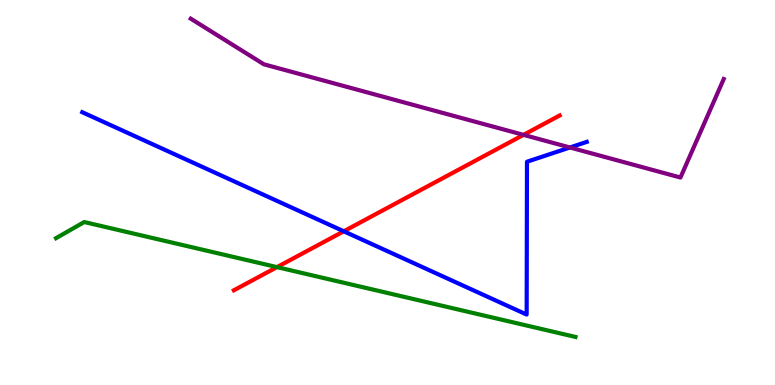[{'lines': ['blue', 'red'], 'intersections': [{'x': 4.44, 'y': 3.99}]}, {'lines': ['green', 'red'], 'intersections': [{'x': 3.57, 'y': 3.06}]}, {'lines': ['purple', 'red'], 'intersections': [{'x': 6.75, 'y': 6.5}]}, {'lines': ['blue', 'green'], 'intersections': []}, {'lines': ['blue', 'purple'], 'intersections': [{'x': 7.35, 'y': 6.17}]}, {'lines': ['green', 'purple'], 'intersections': []}]